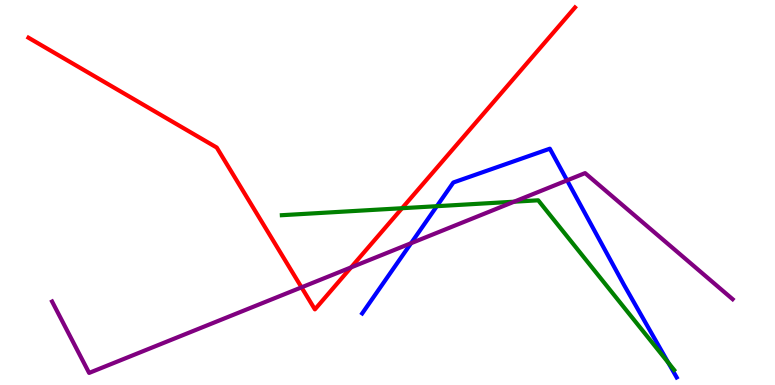[{'lines': ['blue', 'red'], 'intersections': []}, {'lines': ['green', 'red'], 'intersections': [{'x': 5.19, 'y': 4.59}]}, {'lines': ['purple', 'red'], 'intersections': [{'x': 3.89, 'y': 2.54}, {'x': 4.53, 'y': 3.05}]}, {'lines': ['blue', 'green'], 'intersections': [{'x': 5.64, 'y': 4.64}, {'x': 8.62, 'y': 0.581}]}, {'lines': ['blue', 'purple'], 'intersections': [{'x': 5.3, 'y': 3.68}, {'x': 7.32, 'y': 5.32}]}, {'lines': ['green', 'purple'], 'intersections': [{'x': 6.63, 'y': 4.76}]}]